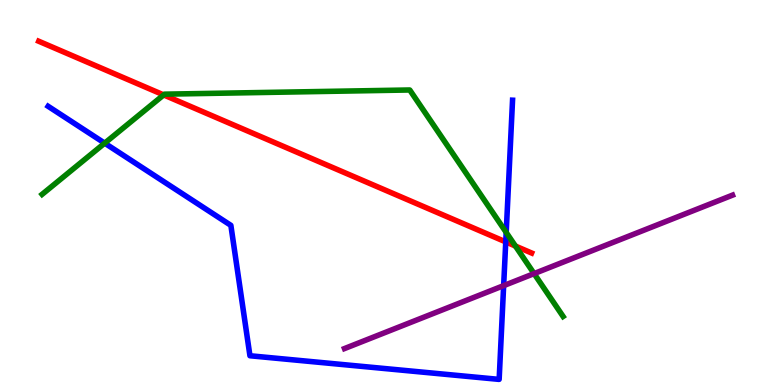[{'lines': ['blue', 'red'], 'intersections': [{'x': 6.53, 'y': 3.72}]}, {'lines': ['green', 'red'], 'intersections': [{'x': 2.11, 'y': 7.53}, {'x': 6.65, 'y': 3.61}]}, {'lines': ['purple', 'red'], 'intersections': []}, {'lines': ['blue', 'green'], 'intersections': [{'x': 1.35, 'y': 6.28}, {'x': 6.53, 'y': 3.96}]}, {'lines': ['blue', 'purple'], 'intersections': [{'x': 6.5, 'y': 2.58}]}, {'lines': ['green', 'purple'], 'intersections': [{'x': 6.89, 'y': 2.89}]}]